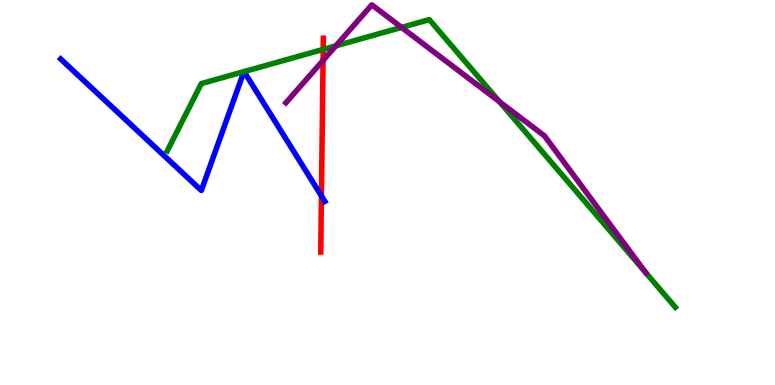[{'lines': ['blue', 'red'], 'intersections': [{'x': 4.15, 'y': 4.91}]}, {'lines': ['green', 'red'], 'intersections': [{'x': 4.17, 'y': 8.72}]}, {'lines': ['purple', 'red'], 'intersections': [{'x': 4.17, 'y': 8.43}]}, {'lines': ['blue', 'green'], 'intersections': [{'x': 3.15, 'y': 8.14}, {'x': 3.15, 'y': 8.14}]}, {'lines': ['blue', 'purple'], 'intersections': []}, {'lines': ['green', 'purple'], 'intersections': [{'x': 4.33, 'y': 8.81}, {'x': 5.18, 'y': 9.29}, {'x': 6.45, 'y': 7.36}, {'x': 8.33, 'y': 2.92}]}]